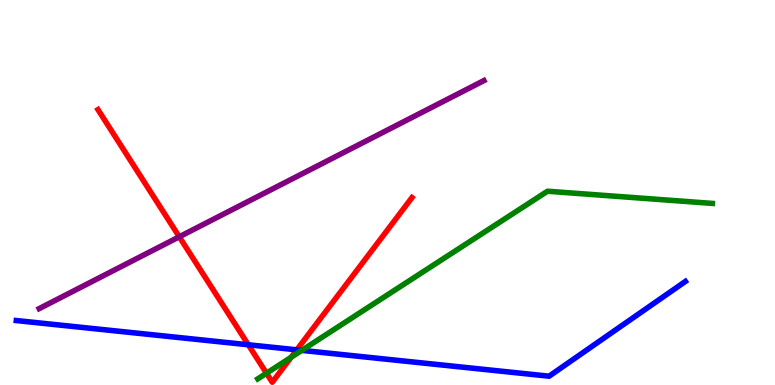[{'lines': ['blue', 'red'], 'intersections': [{'x': 3.2, 'y': 1.04}, {'x': 3.83, 'y': 0.913}]}, {'lines': ['green', 'red'], 'intersections': [{'x': 3.44, 'y': 0.306}, {'x': 3.76, 'y': 0.72}]}, {'lines': ['purple', 'red'], 'intersections': [{'x': 2.31, 'y': 3.85}]}, {'lines': ['blue', 'green'], 'intersections': [{'x': 3.89, 'y': 0.9}]}, {'lines': ['blue', 'purple'], 'intersections': []}, {'lines': ['green', 'purple'], 'intersections': []}]